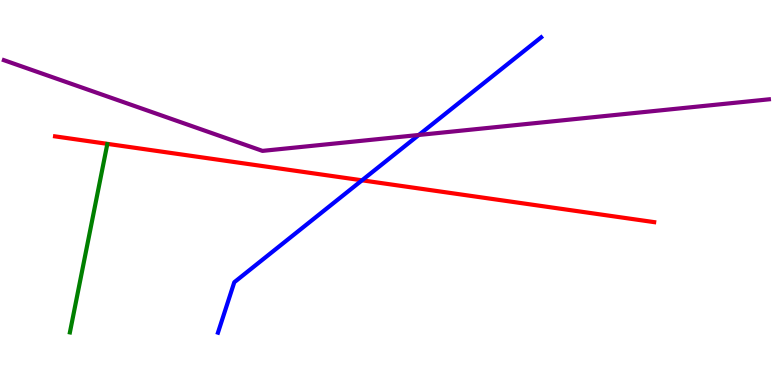[{'lines': ['blue', 'red'], 'intersections': [{'x': 4.67, 'y': 5.32}]}, {'lines': ['green', 'red'], 'intersections': []}, {'lines': ['purple', 'red'], 'intersections': []}, {'lines': ['blue', 'green'], 'intersections': []}, {'lines': ['blue', 'purple'], 'intersections': [{'x': 5.4, 'y': 6.49}]}, {'lines': ['green', 'purple'], 'intersections': []}]